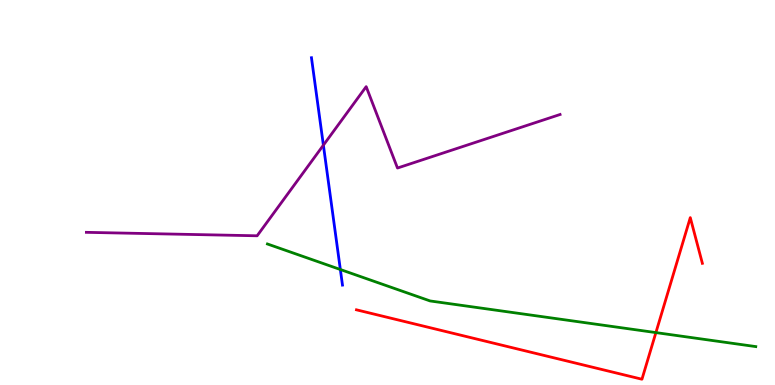[{'lines': ['blue', 'red'], 'intersections': []}, {'lines': ['green', 'red'], 'intersections': [{'x': 8.46, 'y': 1.36}]}, {'lines': ['purple', 'red'], 'intersections': []}, {'lines': ['blue', 'green'], 'intersections': [{'x': 4.39, 'y': 3.0}]}, {'lines': ['blue', 'purple'], 'intersections': [{'x': 4.17, 'y': 6.23}]}, {'lines': ['green', 'purple'], 'intersections': []}]